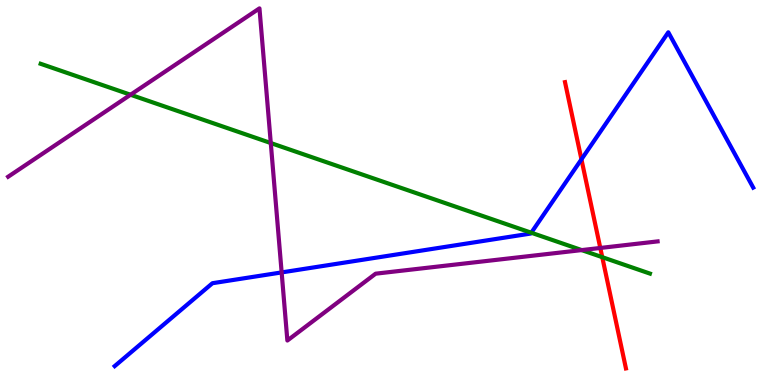[{'lines': ['blue', 'red'], 'intersections': [{'x': 7.5, 'y': 5.86}]}, {'lines': ['green', 'red'], 'intersections': [{'x': 7.77, 'y': 3.32}]}, {'lines': ['purple', 'red'], 'intersections': [{'x': 7.75, 'y': 3.56}]}, {'lines': ['blue', 'green'], 'intersections': [{'x': 6.86, 'y': 3.96}]}, {'lines': ['blue', 'purple'], 'intersections': [{'x': 3.63, 'y': 2.92}]}, {'lines': ['green', 'purple'], 'intersections': [{'x': 1.68, 'y': 7.54}, {'x': 3.49, 'y': 6.28}, {'x': 7.51, 'y': 3.5}]}]